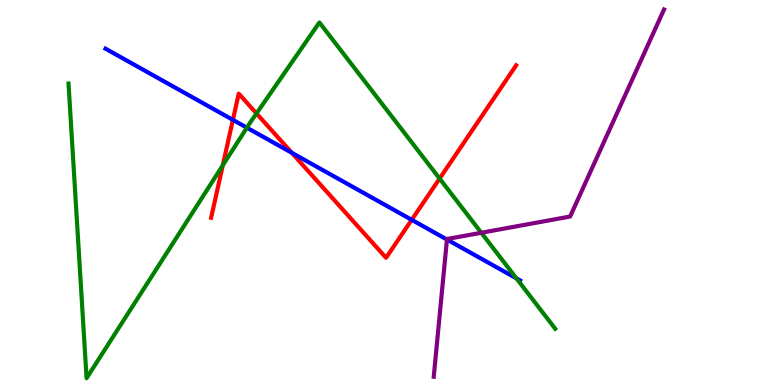[{'lines': ['blue', 'red'], 'intersections': [{'x': 3.01, 'y': 6.89}, {'x': 3.77, 'y': 6.03}, {'x': 5.31, 'y': 4.29}]}, {'lines': ['green', 'red'], 'intersections': [{'x': 2.87, 'y': 5.71}, {'x': 3.31, 'y': 7.05}, {'x': 5.67, 'y': 5.36}]}, {'lines': ['purple', 'red'], 'intersections': []}, {'lines': ['blue', 'green'], 'intersections': [{'x': 3.19, 'y': 6.68}, {'x': 6.66, 'y': 2.77}]}, {'lines': ['blue', 'purple'], 'intersections': [{'x': 5.77, 'y': 3.78}]}, {'lines': ['green', 'purple'], 'intersections': [{'x': 6.21, 'y': 3.95}]}]